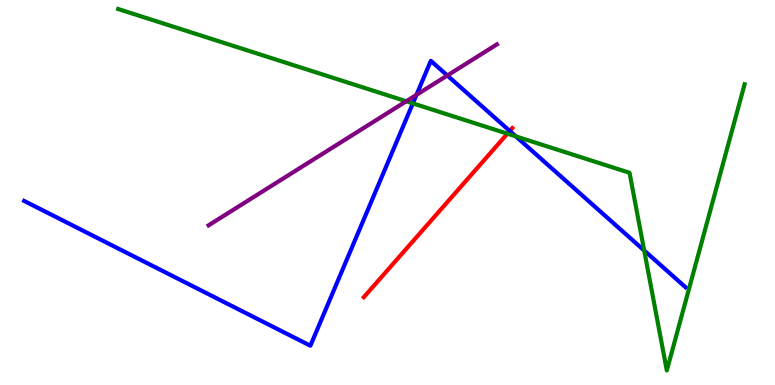[{'lines': ['blue', 'red'], 'intersections': [{'x': 6.58, 'y': 6.6}]}, {'lines': ['green', 'red'], 'intersections': [{'x': 6.55, 'y': 6.53}]}, {'lines': ['purple', 'red'], 'intersections': []}, {'lines': ['blue', 'green'], 'intersections': [{'x': 5.33, 'y': 7.31}, {'x': 6.66, 'y': 6.46}, {'x': 8.31, 'y': 3.49}]}, {'lines': ['blue', 'purple'], 'intersections': [{'x': 5.37, 'y': 7.54}, {'x': 5.77, 'y': 8.04}]}, {'lines': ['green', 'purple'], 'intersections': [{'x': 5.24, 'y': 7.37}]}]